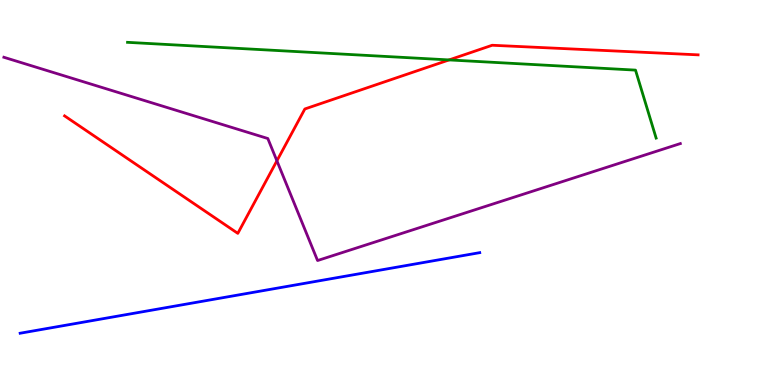[{'lines': ['blue', 'red'], 'intersections': []}, {'lines': ['green', 'red'], 'intersections': [{'x': 5.79, 'y': 8.44}]}, {'lines': ['purple', 'red'], 'intersections': [{'x': 3.57, 'y': 5.82}]}, {'lines': ['blue', 'green'], 'intersections': []}, {'lines': ['blue', 'purple'], 'intersections': []}, {'lines': ['green', 'purple'], 'intersections': []}]